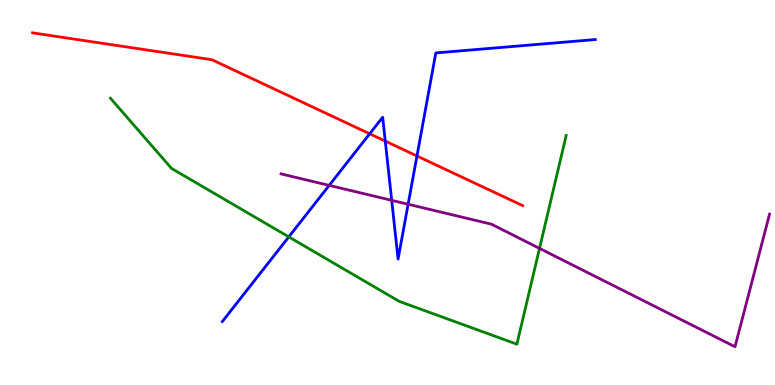[{'lines': ['blue', 'red'], 'intersections': [{'x': 4.77, 'y': 6.52}, {'x': 4.97, 'y': 6.33}, {'x': 5.38, 'y': 5.95}]}, {'lines': ['green', 'red'], 'intersections': []}, {'lines': ['purple', 'red'], 'intersections': []}, {'lines': ['blue', 'green'], 'intersections': [{'x': 3.73, 'y': 3.85}]}, {'lines': ['blue', 'purple'], 'intersections': [{'x': 4.25, 'y': 5.18}, {'x': 5.05, 'y': 4.8}, {'x': 5.27, 'y': 4.69}]}, {'lines': ['green', 'purple'], 'intersections': [{'x': 6.96, 'y': 3.55}]}]